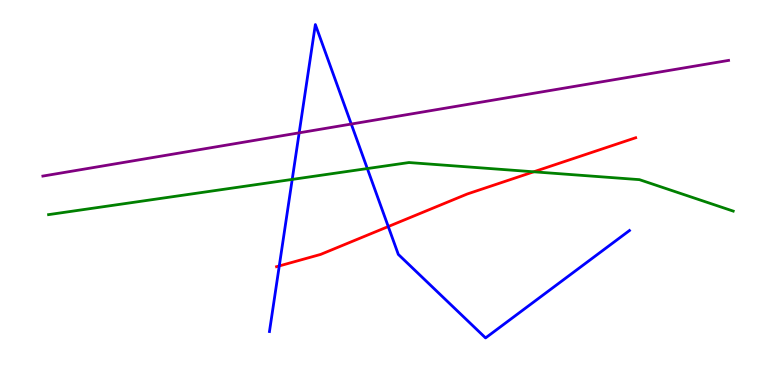[{'lines': ['blue', 'red'], 'intersections': [{'x': 3.6, 'y': 3.09}, {'x': 5.01, 'y': 4.12}]}, {'lines': ['green', 'red'], 'intersections': [{'x': 6.89, 'y': 5.54}]}, {'lines': ['purple', 'red'], 'intersections': []}, {'lines': ['blue', 'green'], 'intersections': [{'x': 3.77, 'y': 5.34}, {'x': 4.74, 'y': 5.62}]}, {'lines': ['blue', 'purple'], 'intersections': [{'x': 3.86, 'y': 6.55}, {'x': 4.53, 'y': 6.78}]}, {'lines': ['green', 'purple'], 'intersections': []}]